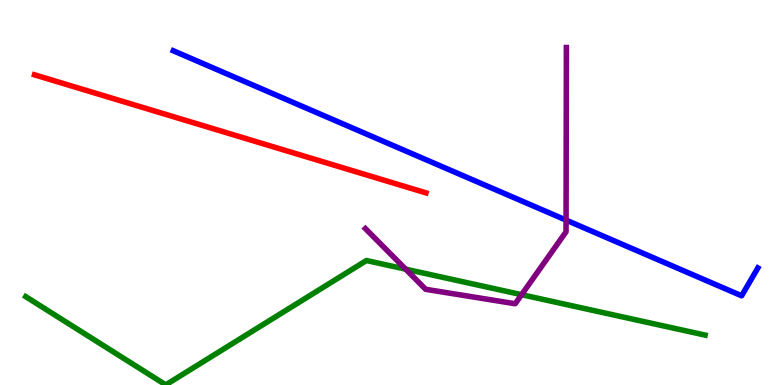[{'lines': ['blue', 'red'], 'intersections': []}, {'lines': ['green', 'red'], 'intersections': []}, {'lines': ['purple', 'red'], 'intersections': []}, {'lines': ['blue', 'green'], 'intersections': []}, {'lines': ['blue', 'purple'], 'intersections': [{'x': 7.3, 'y': 4.28}]}, {'lines': ['green', 'purple'], 'intersections': [{'x': 5.23, 'y': 3.01}, {'x': 6.73, 'y': 2.35}]}]